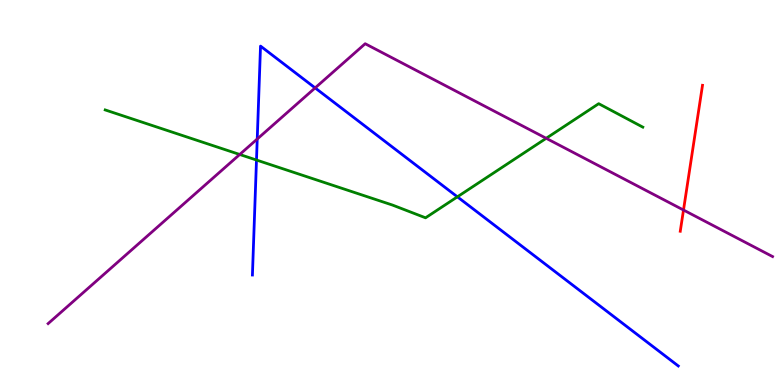[{'lines': ['blue', 'red'], 'intersections': []}, {'lines': ['green', 'red'], 'intersections': []}, {'lines': ['purple', 'red'], 'intersections': [{'x': 8.82, 'y': 4.54}]}, {'lines': ['blue', 'green'], 'intersections': [{'x': 3.31, 'y': 5.84}, {'x': 5.9, 'y': 4.89}]}, {'lines': ['blue', 'purple'], 'intersections': [{'x': 3.32, 'y': 6.39}, {'x': 4.07, 'y': 7.72}]}, {'lines': ['green', 'purple'], 'intersections': [{'x': 3.09, 'y': 5.99}, {'x': 7.05, 'y': 6.41}]}]